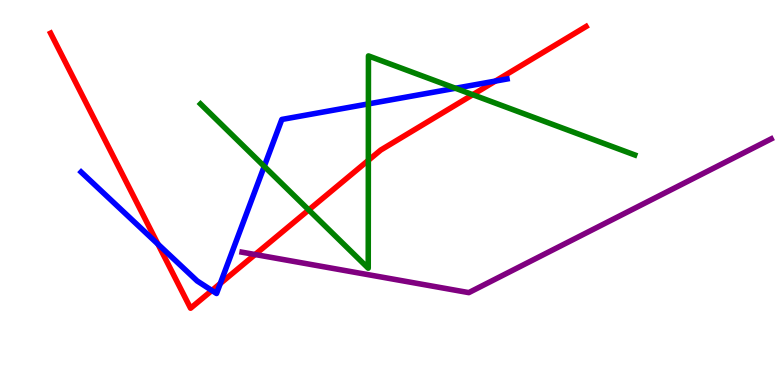[{'lines': ['blue', 'red'], 'intersections': [{'x': 2.04, 'y': 3.66}, {'x': 2.73, 'y': 2.46}, {'x': 2.84, 'y': 2.64}, {'x': 6.39, 'y': 7.89}]}, {'lines': ['green', 'red'], 'intersections': [{'x': 3.98, 'y': 4.55}, {'x': 4.75, 'y': 5.84}, {'x': 6.1, 'y': 7.54}]}, {'lines': ['purple', 'red'], 'intersections': [{'x': 3.29, 'y': 3.39}]}, {'lines': ['blue', 'green'], 'intersections': [{'x': 3.41, 'y': 5.68}, {'x': 4.75, 'y': 7.3}, {'x': 5.88, 'y': 7.71}]}, {'lines': ['blue', 'purple'], 'intersections': []}, {'lines': ['green', 'purple'], 'intersections': []}]